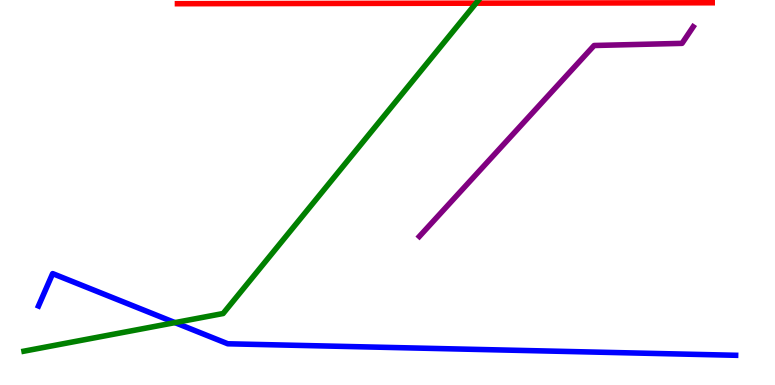[{'lines': ['blue', 'red'], 'intersections': []}, {'lines': ['green', 'red'], 'intersections': [{'x': 6.14, 'y': 9.92}]}, {'lines': ['purple', 'red'], 'intersections': []}, {'lines': ['blue', 'green'], 'intersections': [{'x': 2.26, 'y': 1.62}]}, {'lines': ['blue', 'purple'], 'intersections': []}, {'lines': ['green', 'purple'], 'intersections': []}]